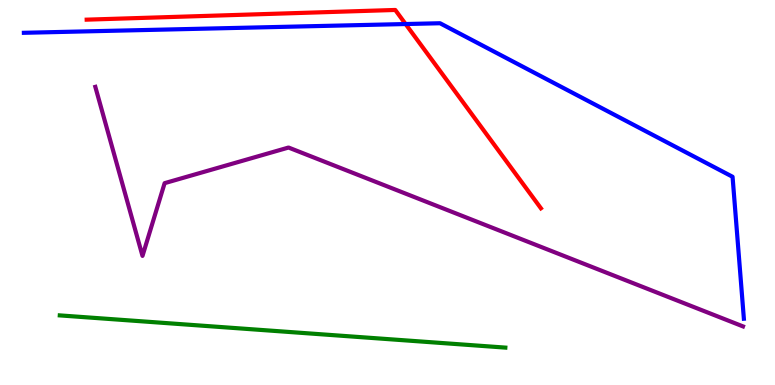[{'lines': ['blue', 'red'], 'intersections': [{'x': 5.23, 'y': 9.38}]}, {'lines': ['green', 'red'], 'intersections': []}, {'lines': ['purple', 'red'], 'intersections': []}, {'lines': ['blue', 'green'], 'intersections': []}, {'lines': ['blue', 'purple'], 'intersections': []}, {'lines': ['green', 'purple'], 'intersections': []}]